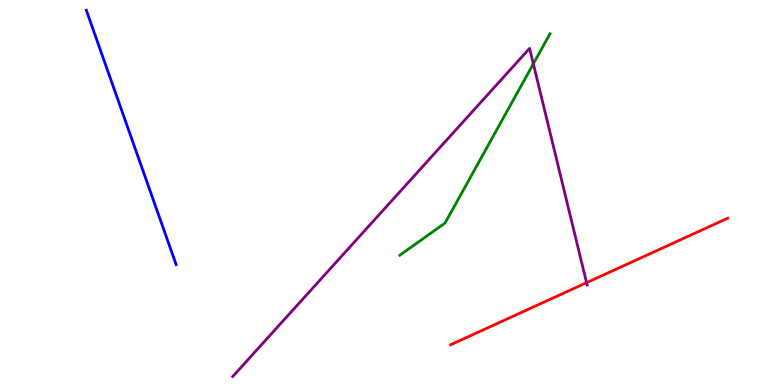[{'lines': ['blue', 'red'], 'intersections': []}, {'lines': ['green', 'red'], 'intersections': []}, {'lines': ['purple', 'red'], 'intersections': [{'x': 7.57, 'y': 2.66}]}, {'lines': ['blue', 'green'], 'intersections': []}, {'lines': ['blue', 'purple'], 'intersections': []}, {'lines': ['green', 'purple'], 'intersections': [{'x': 6.88, 'y': 8.34}]}]